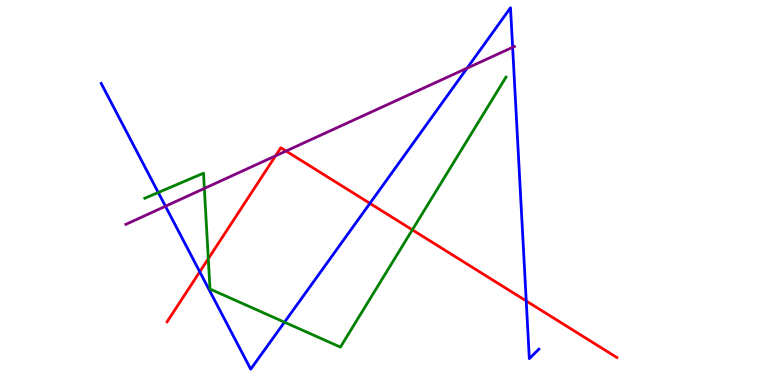[{'lines': ['blue', 'red'], 'intersections': [{'x': 2.58, 'y': 2.94}, {'x': 4.77, 'y': 4.72}, {'x': 6.79, 'y': 2.18}]}, {'lines': ['green', 'red'], 'intersections': [{'x': 2.69, 'y': 3.28}, {'x': 5.32, 'y': 4.03}]}, {'lines': ['purple', 'red'], 'intersections': [{'x': 3.56, 'y': 5.95}, {'x': 3.69, 'y': 6.08}]}, {'lines': ['blue', 'green'], 'intersections': [{'x': 2.04, 'y': 5.0}, {'x': 3.67, 'y': 1.63}]}, {'lines': ['blue', 'purple'], 'intersections': [{'x': 2.13, 'y': 4.64}, {'x': 6.03, 'y': 8.23}, {'x': 6.61, 'y': 8.77}]}, {'lines': ['green', 'purple'], 'intersections': [{'x': 2.64, 'y': 5.11}]}]